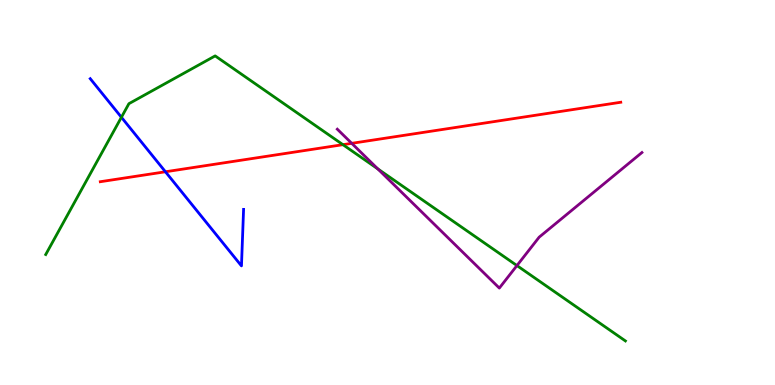[{'lines': ['blue', 'red'], 'intersections': [{'x': 2.13, 'y': 5.54}]}, {'lines': ['green', 'red'], 'intersections': [{'x': 4.42, 'y': 6.24}]}, {'lines': ['purple', 'red'], 'intersections': [{'x': 4.54, 'y': 6.28}]}, {'lines': ['blue', 'green'], 'intersections': [{'x': 1.57, 'y': 6.95}]}, {'lines': ['blue', 'purple'], 'intersections': []}, {'lines': ['green', 'purple'], 'intersections': [{'x': 4.87, 'y': 5.61}, {'x': 6.67, 'y': 3.1}]}]